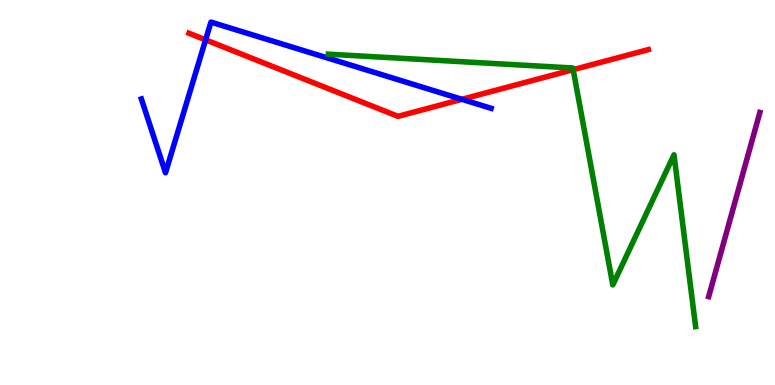[{'lines': ['blue', 'red'], 'intersections': [{'x': 2.65, 'y': 8.96}, {'x': 5.96, 'y': 7.42}]}, {'lines': ['green', 'red'], 'intersections': [{'x': 7.4, 'y': 8.19}]}, {'lines': ['purple', 'red'], 'intersections': []}, {'lines': ['blue', 'green'], 'intersections': []}, {'lines': ['blue', 'purple'], 'intersections': []}, {'lines': ['green', 'purple'], 'intersections': []}]